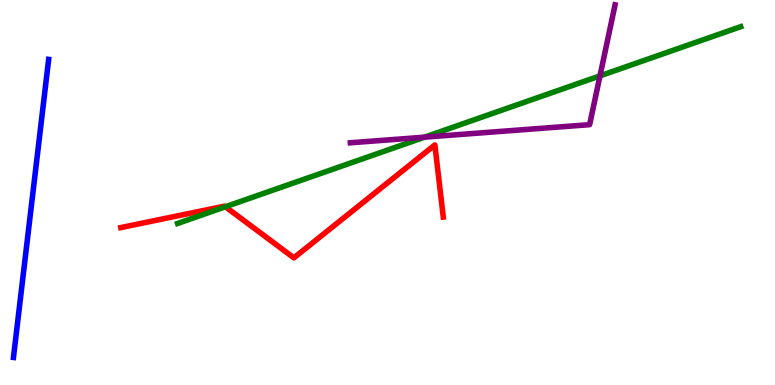[{'lines': ['blue', 'red'], 'intersections': []}, {'lines': ['green', 'red'], 'intersections': [{'x': 2.91, 'y': 4.63}]}, {'lines': ['purple', 'red'], 'intersections': []}, {'lines': ['blue', 'green'], 'intersections': []}, {'lines': ['blue', 'purple'], 'intersections': []}, {'lines': ['green', 'purple'], 'intersections': [{'x': 5.48, 'y': 6.44}, {'x': 7.74, 'y': 8.03}]}]